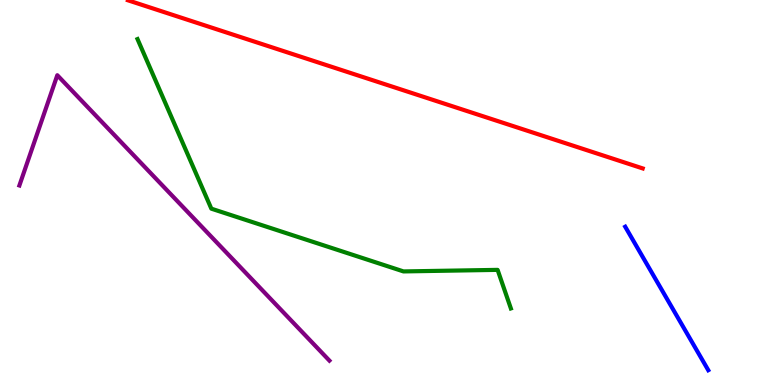[{'lines': ['blue', 'red'], 'intersections': []}, {'lines': ['green', 'red'], 'intersections': []}, {'lines': ['purple', 'red'], 'intersections': []}, {'lines': ['blue', 'green'], 'intersections': []}, {'lines': ['blue', 'purple'], 'intersections': []}, {'lines': ['green', 'purple'], 'intersections': []}]